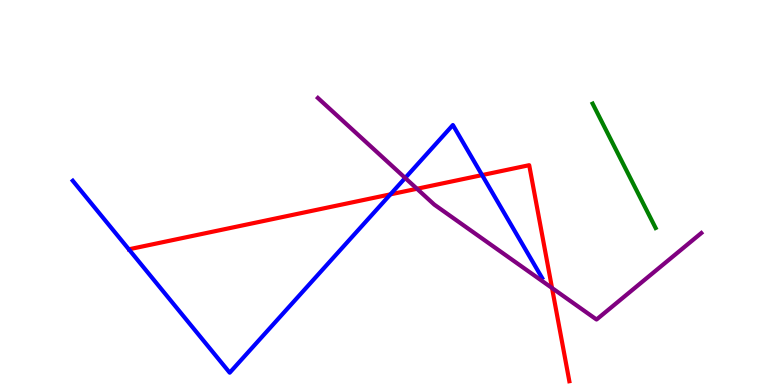[{'lines': ['blue', 'red'], 'intersections': [{'x': 5.04, 'y': 4.95}, {'x': 6.22, 'y': 5.45}]}, {'lines': ['green', 'red'], 'intersections': []}, {'lines': ['purple', 'red'], 'intersections': [{'x': 5.38, 'y': 5.1}, {'x': 7.12, 'y': 2.52}]}, {'lines': ['blue', 'green'], 'intersections': []}, {'lines': ['blue', 'purple'], 'intersections': [{'x': 5.23, 'y': 5.38}]}, {'lines': ['green', 'purple'], 'intersections': []}]